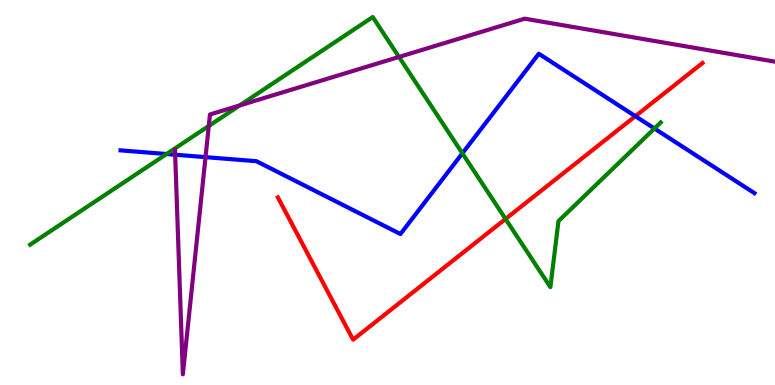[{'lines': ['blue', 'red'], 'intersections': [{'x': 8.2, 'y': 6.98}]}, {'lines': ['green', 'red'], 'intersections': [{'x': 6.52, 'y': 4.31}]}, {'lines': ['purple', 'red'], 'intersections': []}, {'lines': ['blue', 'green'], 'intersections': [{'x': 2.15, 'y': 6.0}, {'x': 5.97, 'y': 6.02}, {'x': 8.44, 'y': 6.66}]}, {'lines': ['blue', 'purple'], 'intersections': [{'x': 2.26, 'y': 5.98}, {'x': 2.65, 'y': 5.92}]}, {'lines': ['green', 'purple'], 'intersections': [{'x': 2.69, 'y': 6.73}, {'x': 3.09, 'y': 7.26}, {'x': 5.15, 'y': 8.52}]}]